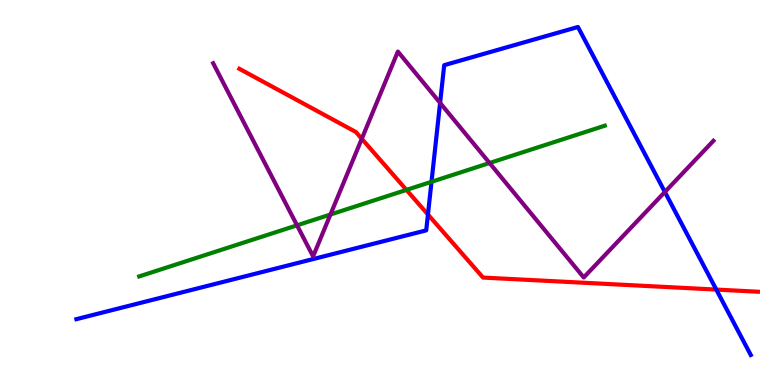[{'lines': ['blue', 'red'], 'intersections': [{'x': 5.52, 'y': 4.43}, {'x': 9.24, 'y': 2.48}]}, {'lines': ['green', 'red'], 'intersections': [{'x': 5.24, 'y': 5.07}]}, {'lines': ['purple', 'red'], 'intersections': [{'x': 4.67, 'y': 6.4}]}, {'lines': ['blue', 'green'], 'intersections': [{'x': 5.57, 'y': 5.28}]}, {'lines': ['blue', 'purple'], 'intersections': [{'x': 5.68, 'y': 7.33}, {'x': 8.58, 'y': 5.01}]}, {'lines': ['green', 'purple'], 'intersections': [{'x': 3.83, 'y': 4.15}, {'x': 4.26, 'y': 4.43}, {'x': 6.32, 'y': 5.77}]}]